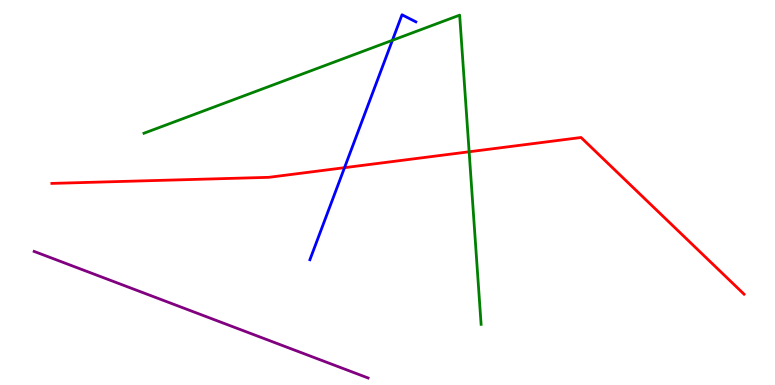[{'lines': ['blue', 'red'], 'intersections': [{'x': 4.45, 'y': 5.64}]}, {'lines': ['green', 'red'], 'intersections': [{'x': 6.05, 'y': 6.06}]}, {'lines': ['purple', 'red'], 'intersections': []}, {'lines': ['blue', 'green'], 'intersections': [{'x': 5.06, 'y': 8.95}]}, {'lines': ['blue', 'purple'], 'intersections': []}, {'lines': ['green', 'purple'], 'intersections': []}]